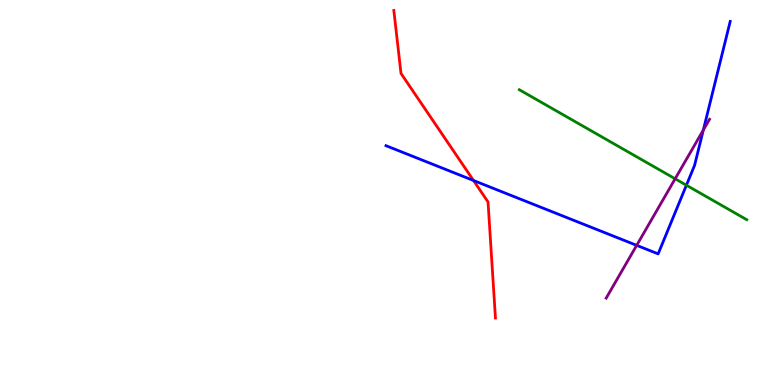[{'lines': ['blue', 'red'], 'intersections': [{'x': 6.11, 'y': 5.31}]}, {'lines': ['green', 'red'], 'intersections': []}, {'lines': ['purple', 'red'], 'intersections': []}, {'lines': ['blue', 'green'], 'intersections': [{'x': 8.86, 'y': 5.19}]}, {'lines': ['blue', 'purple'], 'intersections': [{'x': 8.22, 'y': 3.63}, {'x': 9.08, 'y': 6.62}]}, {'lines': ['green', 'purple'], 'intersections': [{'x': 8.71, 'y': 5.36}]}]